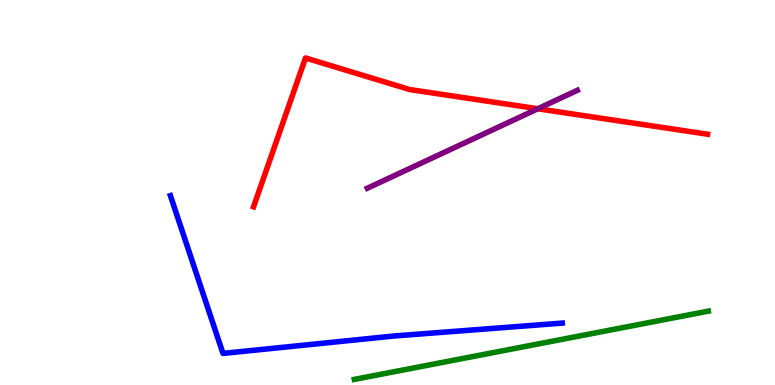[{'lines': ['blue', 'red'], 'intersections': []}, {'lines': ['green', 'red'], 'intersections': []}, {'lines': ['purple', 'red'], 'intersections': [{'x': 6.94, 'y': 7.18}]}, {'lines': ['blue', 'green'], 'intersections': []}, {'lines': ['blue', 'purple'], 'intersections': []}, {'lines': ['green', 'purple'], 'intersections': []}]